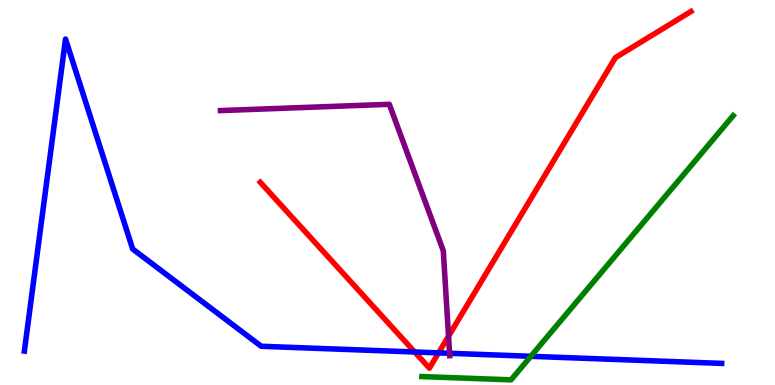[{'lines': ['blue', 'red'], 'intersections': [{'x': 5.35, 'y': 0.858}, {'x': 5.66, 'y': 0.835}]}, {'lines': ['green', 'red'], 'intersections': []}, {'lines': ['purple', 'red'], 'intersections': [{'x': 5.79, 'y': 1.27}]}, {'lines': ['blue', 'green'], 'intersections': [{'x': 6.85, 'y': 0.745}]}, {'lines': ['blue', 'purple'], 'intersections': [{'x': 5.8, 'y': 0.824}]}, {'lines': ['green', 'purple'], 'intersections': []}]